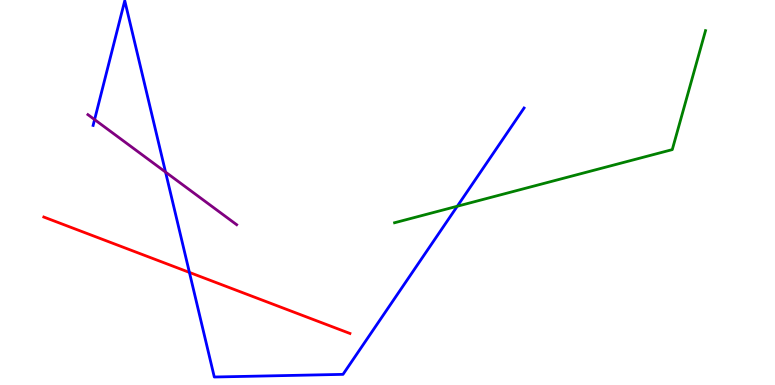[{'lines': ['blue', 'red'], 'intersections': [{'x': 2.44, 'y': 2.92}]}, {'lines': ['green', 'red'], 'intersections': []}, {'lines': ['purple', 'red'], 'intersections': []}, {'lines': ['blue', 'green'], 'intersections': [{'x': 5.9, 'y': 4.64}]}, {'lines': ['blue', 'purple'], 'intersections': [{'x': 1.22, 'y': 6.89}, {'x': 2.14, 'y': 5.53}]}, {'lines': ['green', 'purple'], 'intersections': []}]